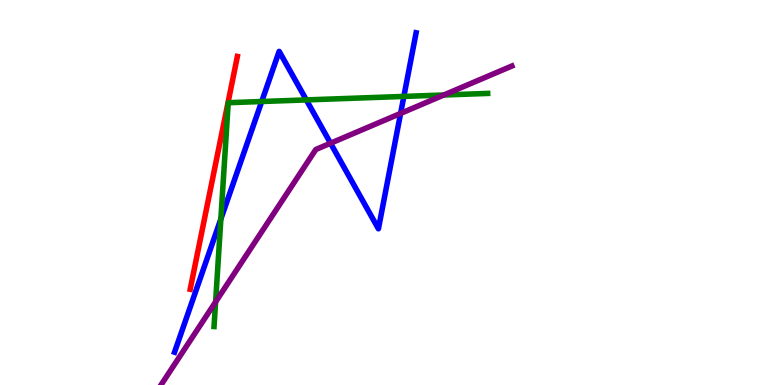[{'lines': ['blue', 'red'], 'intersections': []}, {'lines': ['green', 'red'], 'intersections': []}, {'lines': ['purple', 'red'], 'intersections': []}, {'lines': ['blue', 'green'], 'intersections': [{'x': 2.85, 'y': 4.31}, {'x': 3.38, 'y': 7.36}, {'x': 3.95, 'y': 7.4}, {'x': 5.21, 'y': 7.5}]}, {'lines': ['blue', 'purple'], 'intersections': [{'x': 4.27, 'y': 6.28}, {'x': 5.17, 'y': 7.05}]}, {'lines': ['green', 'purple'], 'intersections': [{'x': 2.78, 'y': 2.16}, {'x': 5.73, 'y': 7.53}]}]